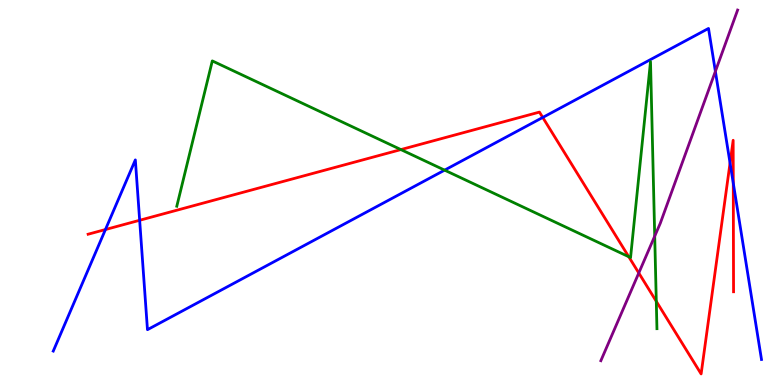[{'lines': ['blue', 'red'], 'intersections': [{'x': 1.36, 'y': 4.04}, {'x': 1.8, 'y': 4.28}, {'x': 7.0, 'y': 6.95}, {'x': 9.42, 'y': 5.77}, {'x': 9.46, 'y': 5.24}]}, {'lines': ['green', 'red'], 'intersections': [{'x': 5.17, 'y': 6.11}, {'x': 8.11, 'y': 3.33}, {'x': 8.47, 'y': 2.17}]}, {'lines': ['purple', 'red'], 'intersections': [{'x': 8.24, 'y': 2.91}]}, {'lines': ['blue', 'green'], 'intersections': [{'x': 5.74, 'y': 5.58}]}, {'lines': ['blue', 'purple'], 'intersections': [{'x': 9.23, 'y': 8.15}]}, {'lines': ['green', 'purple'], 'intersections': [{'x': 8.45, 'y': 3.87}]}]